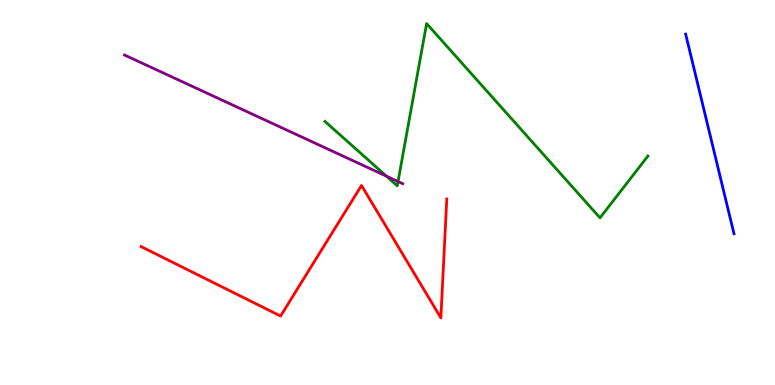[{'lines': ['blue', 'red'], 'intersections': []}, {'lines': ['green', 'red'], 'intersections': []}, {'lines': ['purple', 'red'], 'intersections': []}, {'lines': ['blue', 'green'], 'intersections': []}, {'lines': ['blue', 'purple'], 'intersections': []}, {'lines': ['green', 'purple'], 'intersections': [{'x': 4.99, 'y': 5.42}, {'x': 5.14, 'y': 5.29}]}]